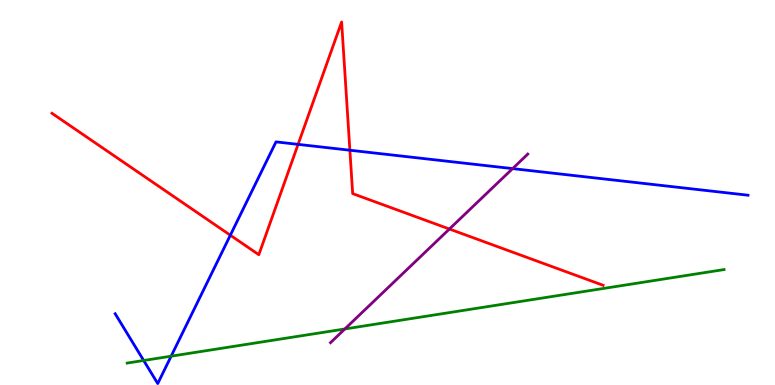[{'lines': ['blue', 'red'], 'intersections': [{'x': 2.97, 'y': 3.89}, {'x': 3.85, 'y': 6.25}, {'x': 4.51, 'y': 6.1}]}, {'lines': ['green', 'red'], 'intersections': []}, {'lines': ['purple', 'red'], 'intersections': [{'x': 5.8, 'y': 4.05}]}, {'lines': ['blue', 'green'], 'intersections': [{'x': 1.85, 'y': 0.637}, {'x': 2.21, 'y': 0.748}]}, {'lines': ['blue', 'purple'], 'intersections': [{'x': 6.61, 'y': 5.62}]}, {'lines': ['green', 'purple'], 'intersections': [{'x': 4.45, 'y': 1.46}]}]